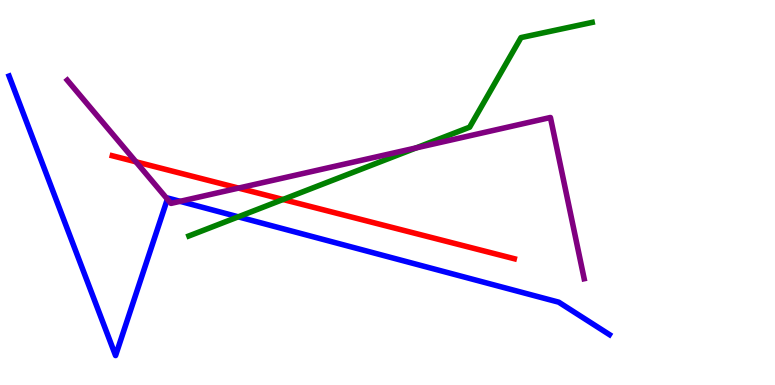[{'lines': ['blue', 'red'], 'intersections': []}, {'lines': ['green', 'red'], 'intersections': [{'x': 3.65, 'y': 4.82}]}, {'lines': ['purple', 'red'], 'intersections': [{'x': 1.75, 'y': 5.8}, {'x': 3.08, 'y': 5.11}]}, {'lines': ['blue', 'green'], 'intersections': [{'x': 3.07, 'y': 4.37}]}, {'lines': ['blue', 'purple'], 'intersections': [{'x': 2.16, 'y': 4.83}, {'x': 2.32, 'y': 4.77}]}, {'lines': ['green', 'purple'], 'intersections': [{'x': 5.37, 'y': 6.16}]}]